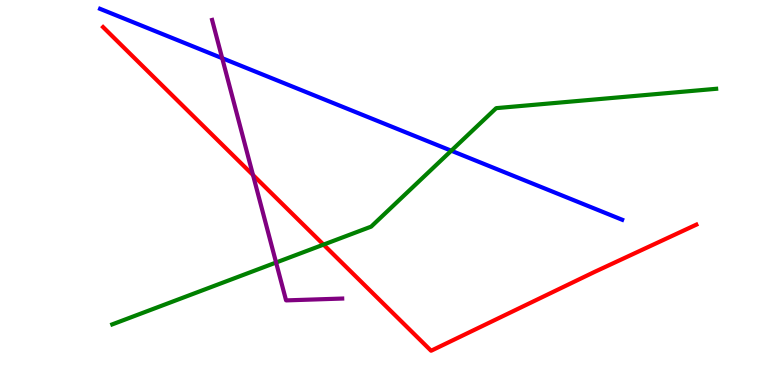[{'lines': ['blue', 'red'], 'intersections': []}, {'lines': ['green', 'red'], 'intersections': [{'x': 4.17, 'y': 3.65}]}, {'lines': ['purple', 'red'], 'intersections': [{'x': 3.26, 'y': 5.45}]}, {'lines': ['blue', 'green'], 'intersections': [{'x': 5.82, 'y': 6.09}]}, {'lines': ['blue', 'purple'], 'intersections': [{'x': 2.87, 'y': 8.49}]}, {'lines': ['green', 'purple'], 'intersections': [{'x': 3.56, 'y': 3.18}]}]